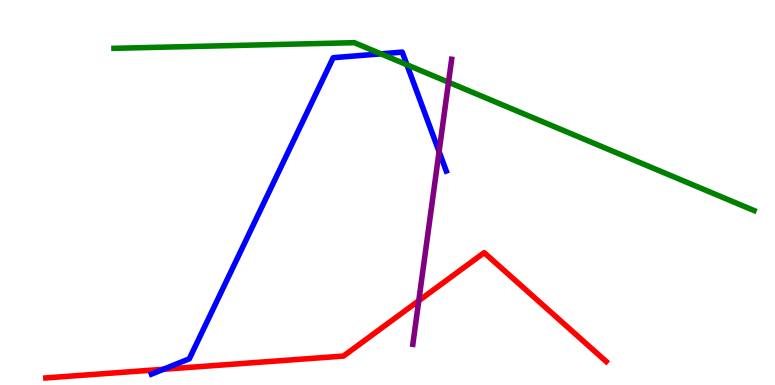[{'lines': ['blue', 'red'], 'intersections': [{'x': 2.11, 'y': 0.408}]}, {'lines': ['green', 'red'], 'intersections': []}, {'lines': ['purple', 'red'], 'intersections': [{'x': 5.4, 'y': 2.19}]}, {'lines': ['blue', 'green'], 'intersections': [{'x': 4.91, 'y': 8.6}, {'x': 5.25, 'y': 8.32}]}, {'lines': ['blue', 'purple'], 'intersections': [{'x': 5.67, 'y': 6.06}]}, {'lines': ['green', 'purple'], 'intersections': [{'x': 5.79, 'y': 7.86}]}]